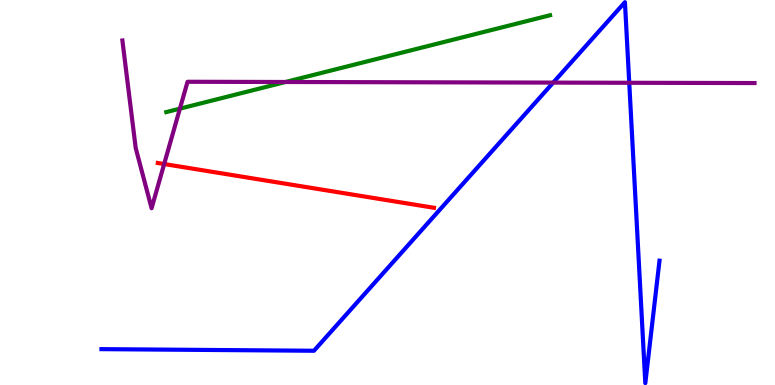[{'lines': ['blue', 'red'], 'intersections': []}, {'lines': ['green', 'red'], 'intersections': []}, {'lines': ['purple', 'red'], 'intersections': [{'x': 2.12, 'y': 5.74}]}, {'lines': ['blue', 'green'], 'intersections': []}, {'lines': ['blue', 'purple'], 'intersections': [{'x': 7.14, 'y': 7.85}, {'x': 8.12, 'y': 7.85}]}, {'lines': ['green', 'purple'], 'intersections': [{'x': 2.32, 'y': 7.18}, {'x': 3.68, 'y': 7.87}]}]